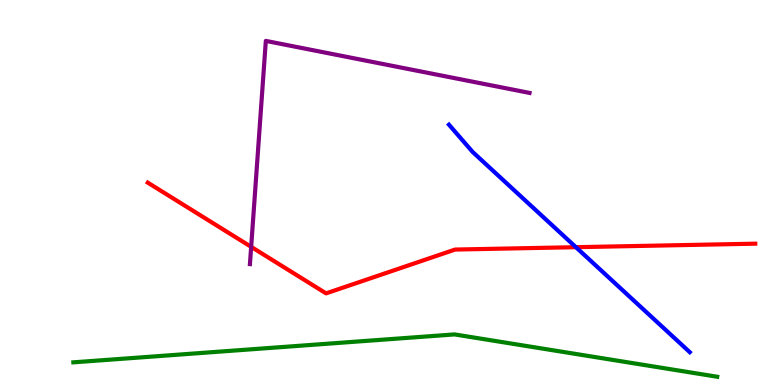[{'lines': ['blue', 'red'], 'intersections': [{'x': 7.43, 'y': 3.58}]}, {'lines': ['green', 'red'], 'intersections': []}, {'lines': ['purple', 'red'], 'intersections': [{'x': 3.24, 'y': 3.59}]}, {'lines': ['blue', 'green'], 'intersections': []}, {'lines': ['blue', 'purple'], 'intersections': []}, {'lines': ['green', 'purple'], 'intersections': []}]